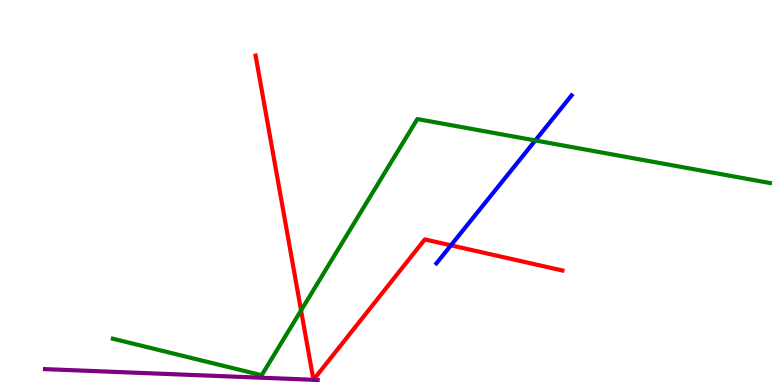[{'lines': ['blue', 'red'], 'intersections': [{'x': 5.82, 'y': 3.63}]}, {'lines': ['green', 'red'], 'intersections': [{'x': 3.88, 'y': 1.94}]}, {'lines': ['purple', 'red'], 'intersections': [{'x': 4.04, 'y': 0.135}, {'x': 4.04, 'y': 0.135}]}, {'lines': ['blue', 'green'], 'intersections': [{'x': 6.91, 'y': 6.35}]}, {'lines': ['blue', 'purple'], 'intersections': []}, {'lines': ['green', 'purple'], 'intersections': []}]